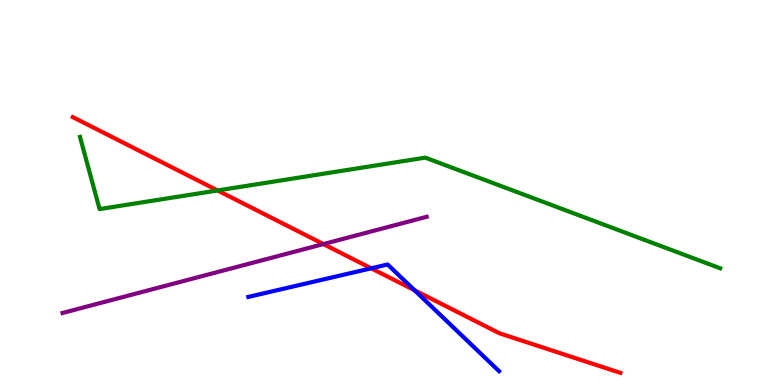[{'lines': ['blue', 'red'], 'intersections': [{'x': 4.79, 'y': 3.03}, {'x': 5.35, 'y': 2.46}]}, {'lines': ['green', 'red'], 'intersections': [{'x': 2.81, 'y': 5.05}]}, {'lines': ['purple', 'red'], 'intersections': [{'x': 4.17, 'y': 3.66}]}, {'lines': ['blue', 'green'], 'intersections': []}, {'lines': ['blue', 'purple'], 'intersections': []}, {'lines': ['green', 'purple'], 'intersections': []}]